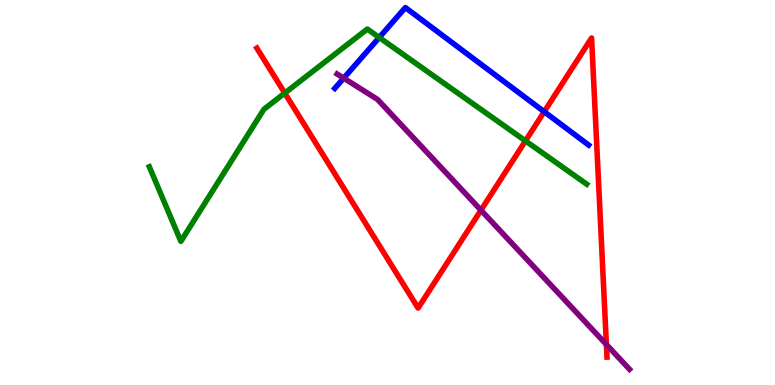[{'lines': ['blue', 'red'], 'intersections': [{'x': 7.02, 'y': 7.1}]}, {'lines': ['green', 'red'], 'intersections': [{'x': 3.67, 'y': 7.58}, {'x': 6.78, 'y': 6.34}]}, {'lines': ['purple', 'red'], 'intersections': [{'x': 6.21, 'y': 4.54}, {'x': 7.82, 'y': 1.05}]}, {'lines': ['blue', 'green'], 'intersections': [{'x': 4.89, 'y': 9.03}]}, {'lines': ['blue', 'purple'], 'intersections': [{'x': 4.43, 'y': 7.97}]}, {'lines': ['green', 'purple'], 'intersections': []}]